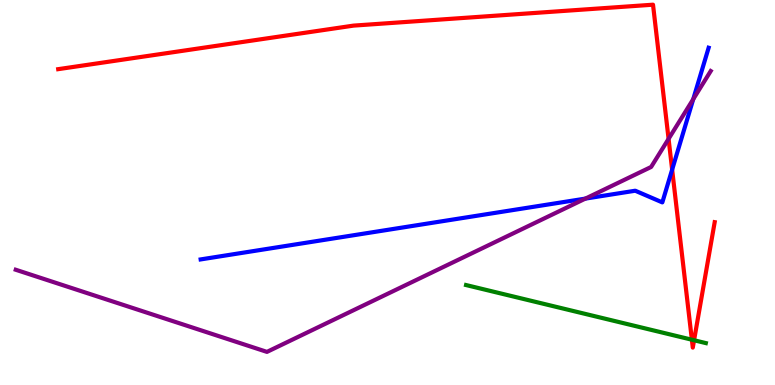[{'lines': ['blue', 'red'], 'intersections': [{'x': 8.67, 'y': 5.59}]}, {'lines': ['green', 'red'], 'intersections': [{'x': 8.93, 'y': 1.18}, {'x': 8.96, 'y': 1.16}]}, {'lines': ['purple', 'red'], 'intersections': [{'x': 8.63, 'y': 6.39}]}, {'lines': ['blue', 'green'], 'intersections': []}, {'lines': ['blue', 'purple'], 'intersections': [{'x': 7.55, 'y': 4.84}, {'x': 8.94, 'y': 7.42}]}, {'lines': ['green', 'purple'], 'intersections': []}]